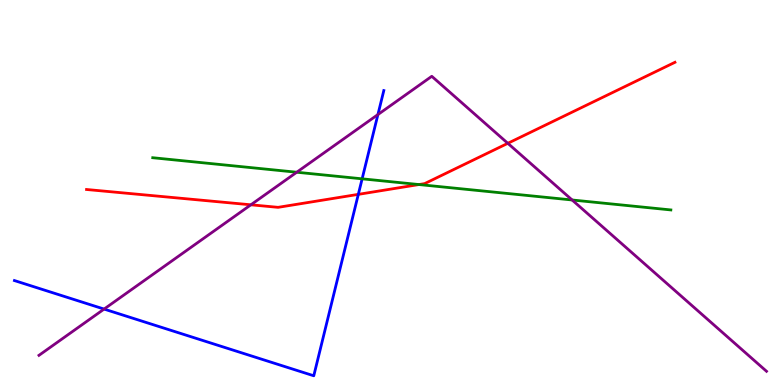[{'lines': ['blue', 'red'], 'intersections': [{'x': 4.62, 'y': 4.95}]}, {'lines': ['green', 'red'], 'intersections': [{'x': 5.41, 'y': 5.21}]}, {'lines': ['purple', 'red'], 'intersections': [{'x': 3.24, 'y': 4.68}, {'x': 6.55, 'y': 6.28}]}, {'lines': ['blue', 'green'], 'intersections': [{'x': 4.67, 'y': 5.36}]}, {'lines': ['blue', 'purple'], 'intersections': [{'x': 1.34, 'y': 1.97}, {'x': 4.88, 'y': 7.02}]}, {'lines': ['green', 'purple'], 'intersections': [{'x': 3.83, 'y': 5.53}, {'x': 7.38, 'y': 4.81}]}]